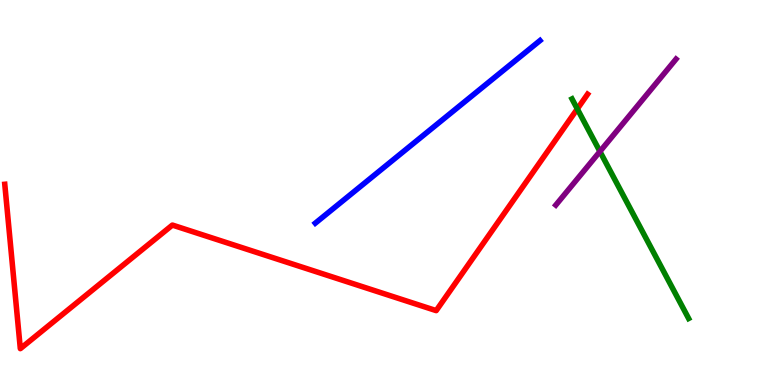[{'lines': ['blue', 'red'], 'intersections': []}, {'lines': ['green', 'red'], 'intersections': [{'x': 7.45, 'y': 7.17}]}, {'lines': ['purple', 'red'], 'intersections': []}, {'lines': ['blue', 'green'], 'intersections': []}, {'lines': ['blue', 'purple'], 'intersections': []}, {'lines': ['green', 'purple'], 'intersections': [{'x': 7.74, 'y': 6.07}]}]